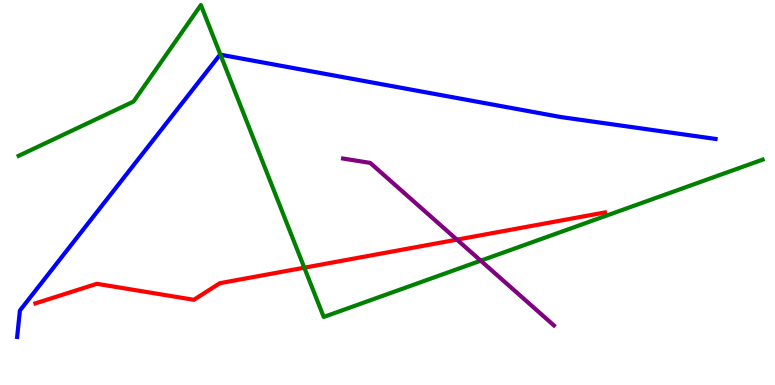[{'lines': ['blue', 'red'], 'intersections': []}, {'lines': ['green', 'red'], 'intersections': [{'x': 3.93, 'y': 3.05}]}, {'lines': ['purple', 'red'], 'intersections': [{'x': 5.9, 'y': 3.78}]}, {'lines': ['blue', 'green'], 'intersections': [{'x': 2.84, 'y': 8.58}]}, {'lines': ['blue', 'purple'], 'intersections': []}, {'lines': ['green', 'purple'], 'intersections': [{'x': 6.2, 'y': 3.23}]}]